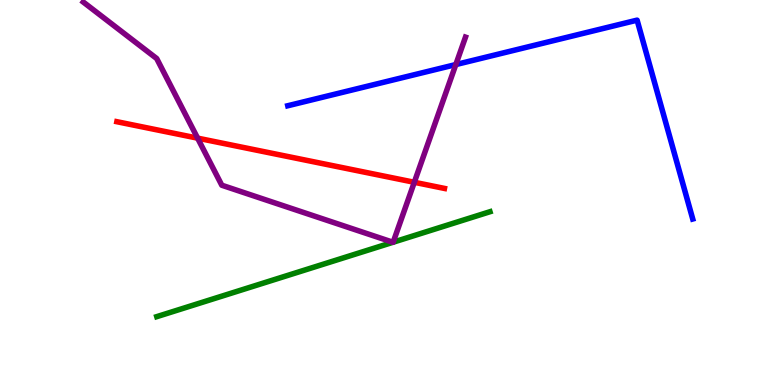[{'lines': ['blue', 'red'], 'intersections': []}, {'lines': ['green', 'red'], 'intersections': []}, {'lines': ['purple', 'red'], 'intersections': [{'x': 2.55, 'y': 6.41}, {'x': 5.35, 'y': 5.27}]}, {'lines': ['blue', 'green'], 'intersections': []}, {'lines': ['blue', 'purple'], 'intersections': [{'x': 5.88, 'y': 8.32}]}, {'lines': ['green', 'purple'], 'intersections': [{'x': 5.07, 'y': 3.71}, {'x': 5.07, 'y': 3.71}]}]